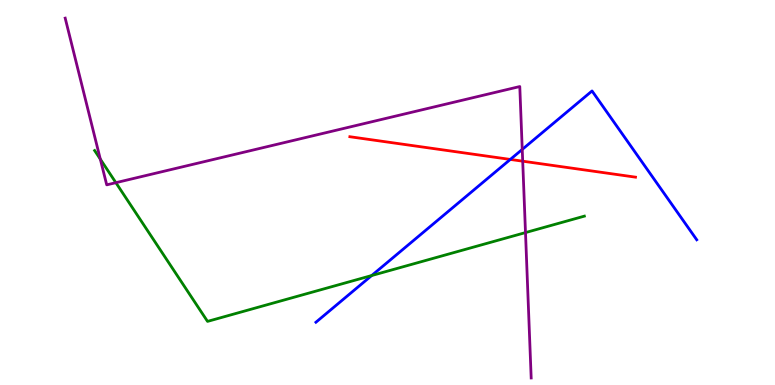[{'lines': ['blue', 'red'], 'intersections': [{'x': 6.58, 'y': 5.86}]}, {'lines': ['green', 'red'], 'intersections': []}, {'lines': ['purple', 'red'], 'intersections': [{'x': 6.74, 'y': 5.81}]}, {'lines': ['blue', 'green'], 'intersections': [{'x': 4.8, 'y': 2.84}]}, {'lines': ['blue', 'purple'], 'intersections': [{'x': 6.74, 'y': 6.12}]}, {'lines': ['green', 'purple'], 'intersections': [{'x': 1.29, 'y': 5.87}, {'x': 1.5, 'y': 5.26}, {'x': 6.78, 'y': 3.96}]}]